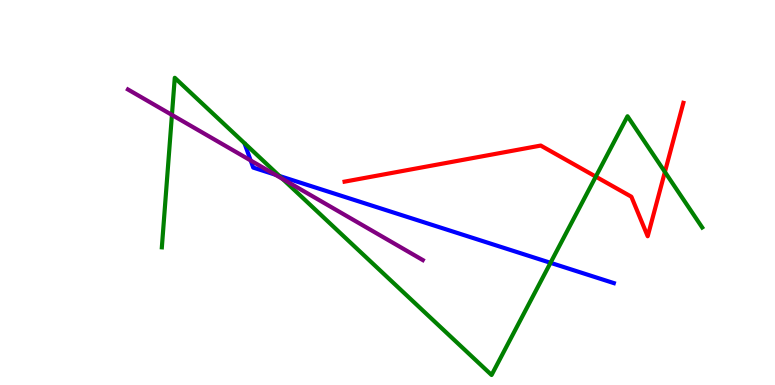[{'lines': ['blue', 'red'], 'intersections': []}, {'lines': ['green', 'red'], 'intersections': [{'x': 7.69, 'y': 5.41}, {'x': 8.58, 'y': 5.53}]}, {'lines': ['purple', 'red'], 'intersections': []}, {'lines': ['blue', 'green'], 'intersections': [{'x': 3.61, 'y': 5.43}, {'x': 7.1, 'y': 3.17}]}, {'lines': ['blue', 'purple'], 'intersections': [{'x': 3.23, 'y': 5.83}, {'x': 3.55, 'y': 5.47}]}, {'lines': ['green', 'purple'], 'intersections': [{'x': 2.22, 'y': 7.01}, {'x': 3.65, 'y': 5.35}]}]